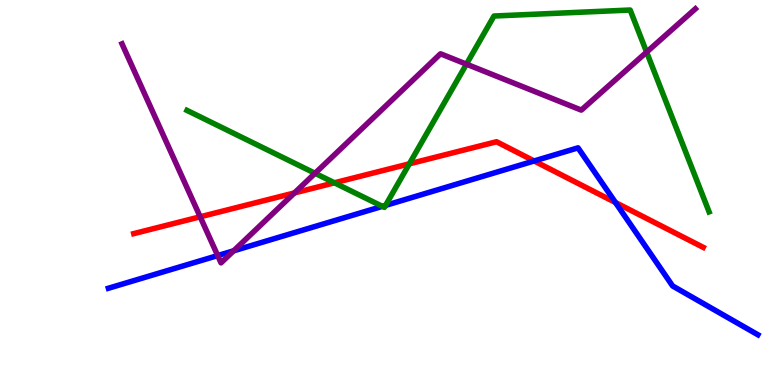[{'lines': ['blue', 'red'], 'intersections': [{'x': 6.89, 'y': 5.82}, {'x': 7.94, 'y': 4.74}]}, {'lines': ['green', 'red'], 'intersections': [{'x': 4.32, 'y': 5.25}, {'x': 5.28, 'y': 5.74}]}, {'lines': ['purple', 'red'], 'intersections': [{'x': 2.58, 'y': 4.37}, {'x': 3.8, 'y': 4.99}]}, {'lines': ['blue', 'green'], 'intersections': [{'x': 4.93, 'y': 4.64}, {'x': 4.97, 'y': 4.67}]}, {'lines': ['blue', 'purple'], 'intersections': [{'x': 2.81, 'y': 3.36}, {'x': 3.01, 'y': 3.49}]}, {'lines': ['green', 'purple'], 'intersections': [{'x': 4.07, 'y': 5.5}, {'x': 6.02, 'y': 8.33}, {'x': 8.34, 'y': 8.65}]}]